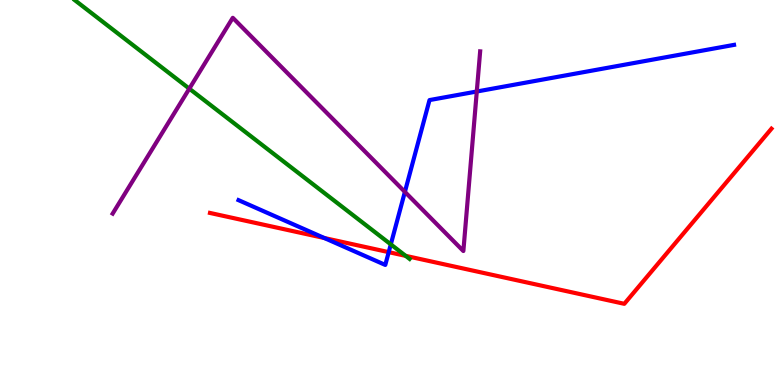[{'lines': ['blue', 'red'], 'intersections': [{'x': 4.19, 'y': 3.82}, {'x': 5.02, 'y': 3.45}]}, {'lines': ['green', 'red'], 'intersections': [{'x': 5.23, 'y': 3.35}]}, {'lines': ['purple', 'red'], 'intersections': []}, {'lines': ['blue', 'green'], 'intersections': [{'x': 5.04, 'y': 3.65}]}, {'lines': ['blue', 'purple'], 'intersections': [{'x': 5.22, 'y': 5.02}, {'x': 6.15, 'y': 7.62}]}, {'lines': ['green', 'purple'], 'intersections': [{'x': 2.44, 'y': 7.7}]}]